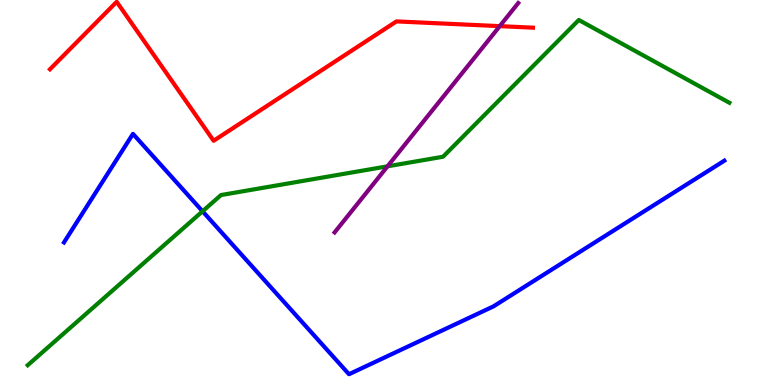[{'lines': ['blue', 'red'], 'intersections': []}, {'lines': ['green', 'red'], 'intersections': []}, {'lines': ['purple', 'red'], 'intersections': [{'x': 6.45, 'y': 9.32}]}, {'lines': ['blue', 'green'], 'intersections': [{'x': 2.61, 'y': 4.51}]}, {'lines': ['blue', 'purple'], 'intersections': []}, {'lines': ['green', 'purple'], 'intersections': [{'x': 5.0, 'y': 5.68}]}]